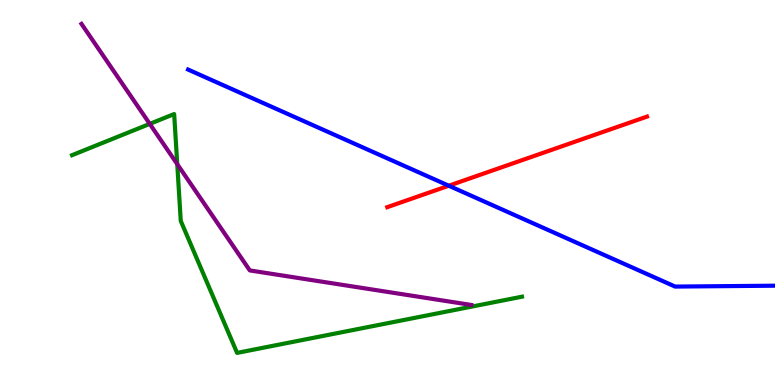[{'lines': ['blue', 'red'], 'intersections': [{'x': 5.79, 'y': 5.18}]}, {'lines': ['green', 'red'], 'intersections': []}, {'lines': ['purple', 'red'], 'intersections': []}, {'lines': ['blue', 'green'], 'intersections': []}, {'lines': ['blue', 'purple'], 'intersections': []}, {'lines': ['green', 'purple'], 'intersections': [{'x': 1.93, 'y': 6.78}, {'x': 2.29, 'y': 5.74}]}]